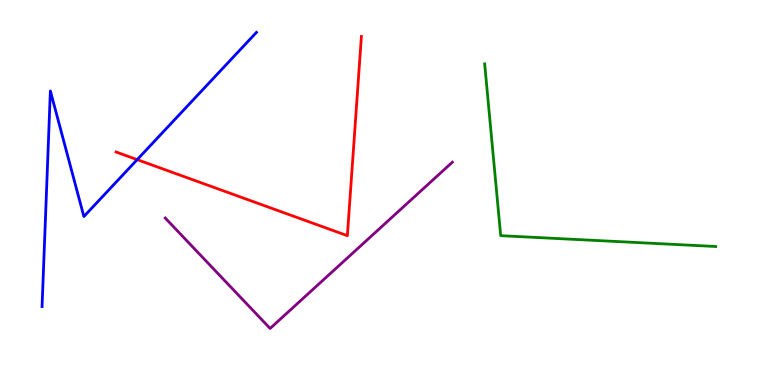[{'lines': ['blue', 'red'], 'intersections': [{'x': 1.77, 'y': 5.85}]}, {'lines': ['green', 'red'], 'intersections': []}, {'lines': ['purple', 'red'], 'intersections': []}, {'lines': ['blue', 'green'], 'intersections': []}, {'lines': ['blue', 'purple'], 'intersections': []}, {'lines': ['green', 'purple'], 'intersections': []}]